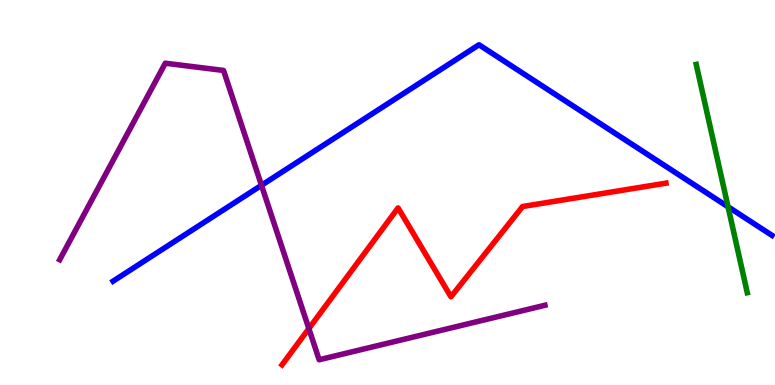[{'lines': ['blue', 'red'], 'intersections': []}, {'lines': ['green', 'red'], 'intersections': []}, {'lines': ['purple', 'red'], 'intersections': [{'x': 3.99, 'y': 1.47}]}, {'lines': ['blue', 'green'], 'intersections': [{'x': 9.39, 'y': 4.63}]}, {'lines': ['blue', 'purple'], 'intersections': [{'x': 3.37, 'y': 5.19}]}, {'lines': ['green', 'purple'], 'intersections': []}]